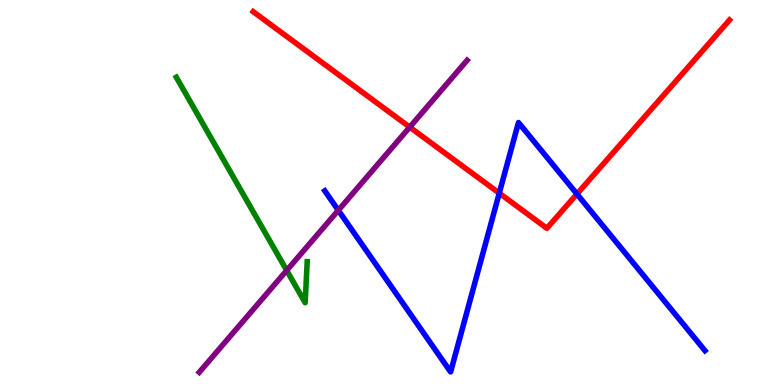[{'lines': ['blue', 'red'], 'intersections': [{'x': 6.44, 'y': 4.98}, {'x': 7.44, 'y': 4.96}]}, {'lines': ['green', 'red'], 'intersections': []}, {'lines': ['purple', 'red'], 'intersections': [{'x': 5.29, 'y': 6.7}]}, {'lines': ['blue', 'green'], 'intersections': []}, {'lines': ['blue', 'purple'], 'intersections': [{'x': 4.37, 'y': 4.54}]}, {'lines': ['green', 'purple'], 'intersections': [{'x': 3.7, 'y': 2.98}]}]